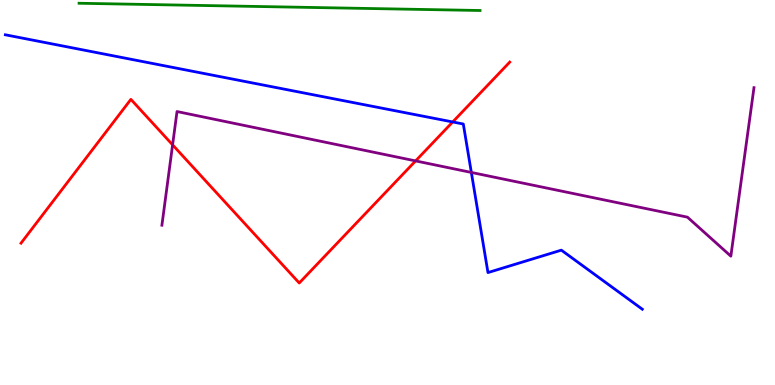[{'lines': ['blue', 'red'], 'intersections': [{'x': 5.84, 'y': 6.83}]}, {'lines': ['green', 'red'], 'intersections': []}, {'lines': ['purple', 'red'], 'intersections': [{'x': 2.23, 'y': 6.24}, {'x': 5.36, 'y': 5.82}]}, {'lines': ['blue', 'green'], 'intersections': []}, {'lines': ['blue', 'purple'], 'intersections': [{'x': 6.08, 'y': 5.52}]}, {'lines': ['green', 'purple'], 'intersections': []}]